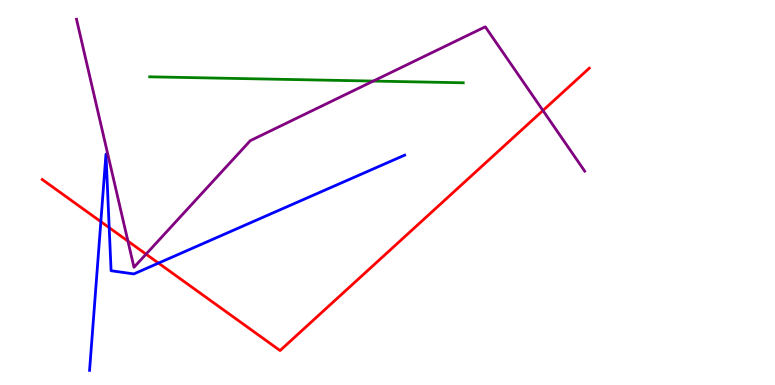[{'lines': ['blue', 'red'], 'intersections': [{'x': 1.3, 'y': 4.24}, {'x': 1.41, 'y': 4.09}, {'x': 2.05, 'y': 3.17}]}, {'lines': ['green', 'red'], 'intersections': []}, {'lines': ['purple', 'red'], 'intersections': [{'x': 1.65, 'y': 3.74}, {'x': 1.88, 'y': 3.4}, {'x': 7.01, 'y': 7.13}]}, {'lines': ['blue', 'green'], 'intersections': []}, {'lines': ['blue', 'purple'], 'intersections': []}, {'lines': ['green', 'purple'], 'intersections': [{'x': 4.82, 'y': 7.89}]}]